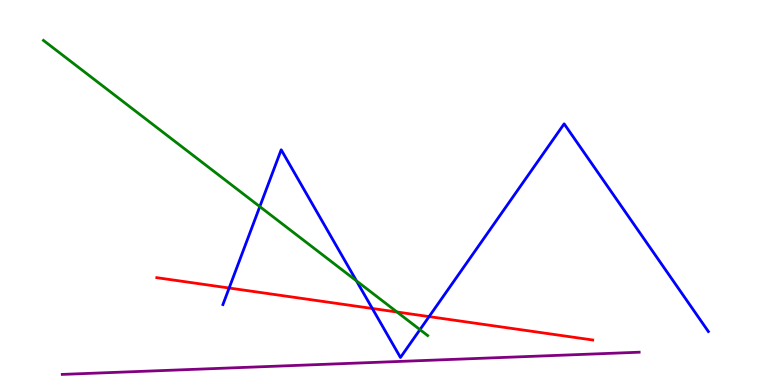[{'lines': ['blue', 'red'], 'intersections': [{'x': 2.96, 'y': 2.52}, {'x': 4.8, 'y': 1.99}, {'x': 5.54, 'y': 1.78}]}, {'lines': ['green', 'red'], 'intersections': [{'x': 5.12, 'y': 1.9}]}, {'lines': ['purple', 'red'], 'intersections': []}, {'lines': ['blue', 'green'], 'intersections': [{'x': 3.35, 'y': 4.63}, {'x': 4.6, 'y': 2.7}, {'x': 5.42, 'y': 1.44}]}, {'lines': ['blue', 'purple'], 'intersections': []}, {'lines': ['green', 'purple'], 'intersections': []}]